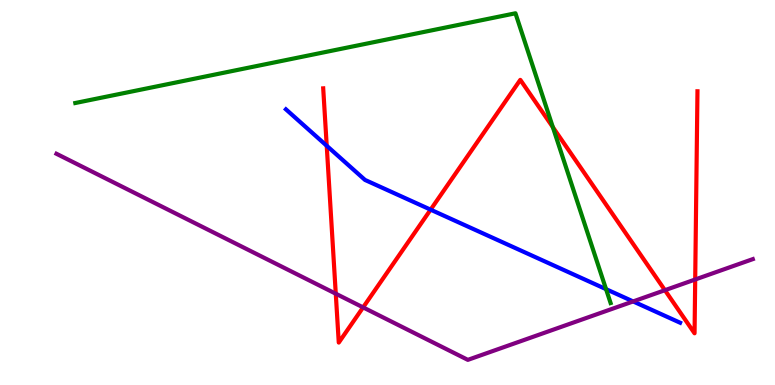[{'lines': ['blue', 'red'], 'intersections': [{'x': 4.22, 'y': 6.21}, {'x': 5.56, 'y': 4.55}]}, {'lines': ['green', 'red'], 'intersections': [{'x': 7.13, 'y': 6.7}]}, {'lines': ['purple', 'red'], 'intersections': [{'x': 4.33, 'y': 2.37}, {'x': 4.69, 'y': 2.02}, {'x': 8.58, 'y': 2.46}, {'x': 8.97, 'y': 2.74}]}, {'lines': ['blue', 'green'], 'intersections': [{'x': 7.82, 'y': 2.49}]}, {'lines': ['blue', 'purple'], 'intersections': [{'x': 8.17, 'y': 2.17}]}, {'lines': ['green', 'purple'], 'intersections': []}]